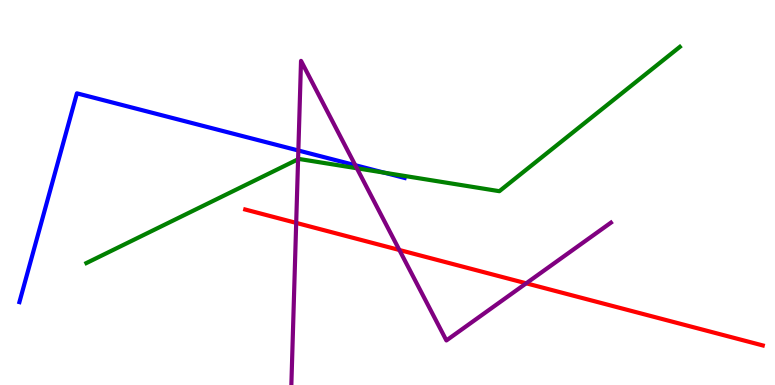[{'lines': ['blue', 'red'], 'intersections': []}, {'lines': ['green', 'red'], 'intersections': []}, {'lines': ['purple', 'red'], 'intersections': [{'x': 3.82, 'y': 4.21}, {'x': 5.15, 'y': 3.51}, {'x': 6.79, 'y': 2.64}]}, {'lines': ['blue', 'green'], 'intersections': [{'x': 4.96, 'y': 5.52}]}, {'lines': ['blue', 'purple'], 'intersections': [{'x': 3.85, 'y': 6.09}, {'x': 4.58, 'y': 5.71}]}, {'lines': ['green', 'purple'], 'intersections': [{'x': 3.85, 'y': 5.86}, {'x': 4.6, 'y': 5.63}]}]